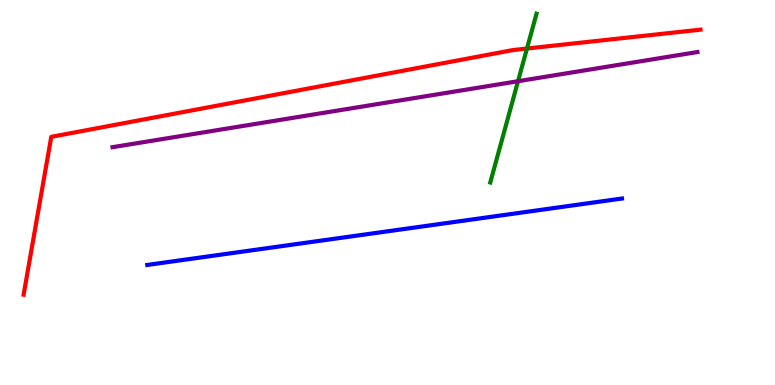[{'lines': ['blue', 'red'], 'intersections': []}, {'lines': ['green', 'red'], 'intersections': [{'x': 6.8, 'y': 8.74}]}, {'lines': ['purple', 'red'], 'intersections': []}, {'lines': ['blue', 'green'], 'intersections': []}, {'lines': ['blue', 'purple'], 'intersections': []}, {'lines': ['green', 'purple'], 'intersections': [{'x': 6.68, 'y': 7.89}]}]